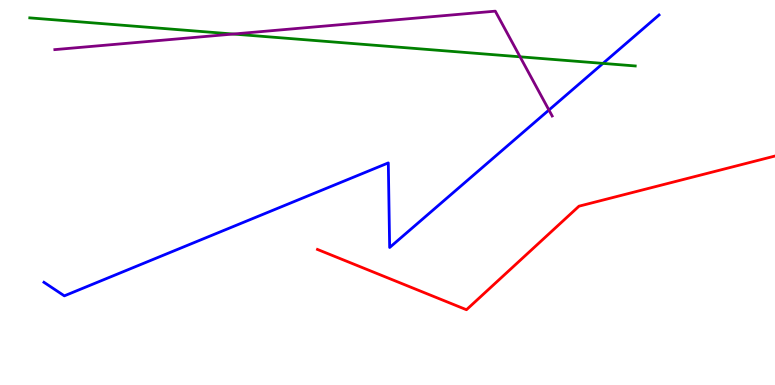[{'lines': ['blue', 'red'], 'intersections': []}, {'lines': ['green', 'red'], 'intersections': []}, {'lines': ['purple', 'red'], 'intersections': []}, {'lines': ['blue', 'green'], 'intersections': [{'x': 7.78, 'y': 8.35}]}, {'lines': ['blue', 'purple'], 'intersections': [{'x': 7.08, 'y': 7.14}]}, {'lines': ['green', 'purple'], 'intersections': [{'x': 3.01, 'y': 9.12}, {'x': 6.71, 'y': 8.52}]}]